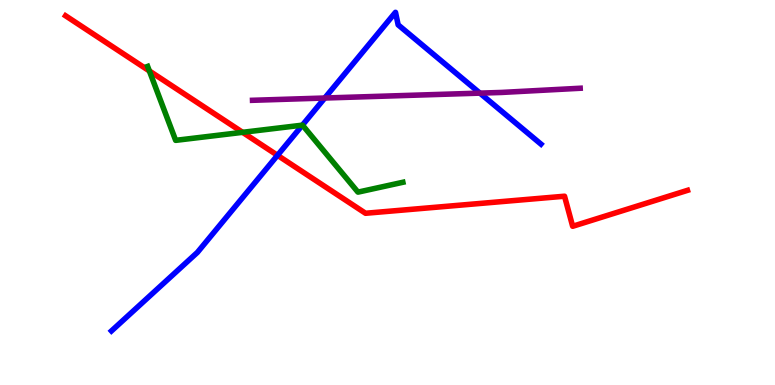[{'lines': ['blue', 'red'], 'intersections': [{'x': 3.58, 'y': 5.97}]}, {'lines': ['green', 'red'], 'intersections': [{'x': 1.93, 'y': 8.16}, {'x': 3.13, 'y': 6.56}]}, {'lines': ['purple', 'red'], 'intersections': []}, {'lines': ['blue', 'green'], 'intersections': [{'x': 3.9, 'y': 6.75}]}, {'lines': ['blue', 'purple'], 'intersections': [{'x': 4.19, 'y': 7.45}, {'x': 6.19, 'y': 7.58}]}, {'lines': ['green', 'purple'], 'intersections': []}]